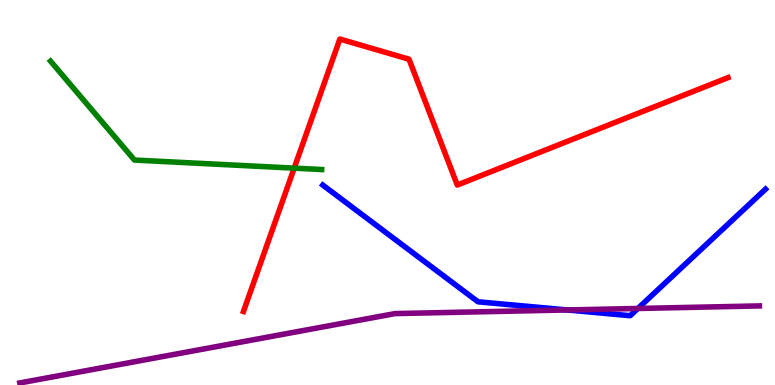[{'lines': ['blue', 'red'], 'intersections': []}, {'lines': ['green', 'red'], 'intersections': [{'x': 3.8, 'y': 5.63}]}, {'lines': ['purple', 'red'], 'intersections': []}, {'lines': ['blue', 'green'], 'intersections': []}, {'lines': ['blue', 'purple'], 'intersections': [{'x': 7.32, 'y': 1.95}, {'x': 8.23, 'y': 1.99}]}, {'lines': ['green', 'purple'], 'intersections': []}]